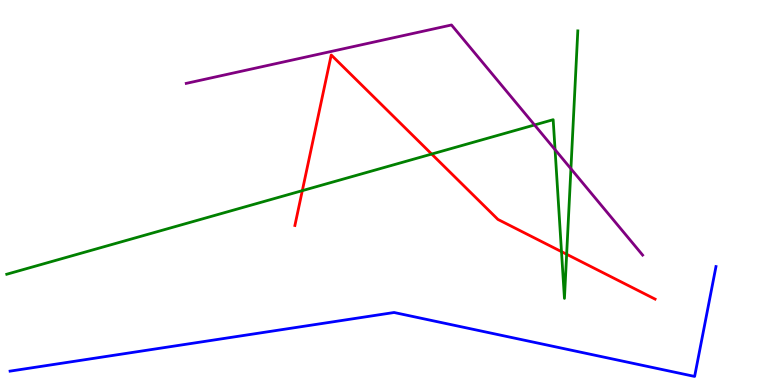[{'lines': ['blue', 'red'], 'intersections': []}, {'lines': ['green', 'red'], 'intersections': [{'x': 3.9, 'y': 5.05}, {'x': 5.57, 'y': 6.0}, {'x': 7.25, 'y': 3.46}, {'x': 7.31, 'y': 3.4}]}, {'lines': ['purple', 'red'], 'intersections': []}, {'lines': ['blue', 'green'], 'intersections': []}, {'lines': ['blue', 'purple'], 'intersections': []}, {'lines': ['green', 'purple'], 'intersections': [{'x': 6.9, 'y': 6.75}, {'x': 7.16, 'y': 6.11}, {'x': 7.37, 'y': 5.62}]}]